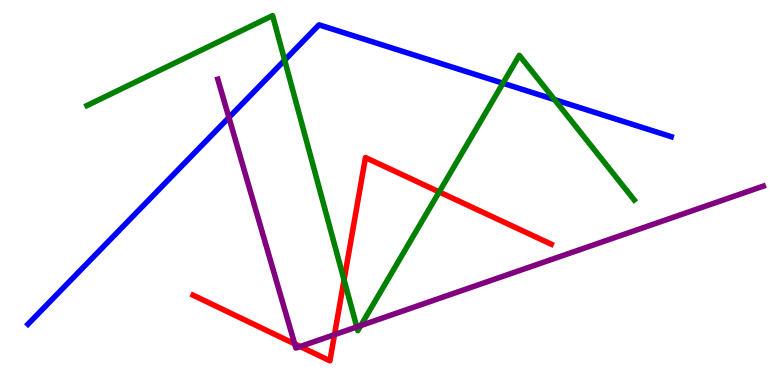[{'lines': ['blue', 'red'], 'intersections': []}, {'lines': ['green', 'red'], 'intersections': [{'x': 4.44, 'y': 2.73}, {'x': 5.67, 'y': 5.01}]}, {'lines': ['purple', 'red'], 'intersections': [{'x': 3.8, 'y': 1.07}, {'x': 3.87, 'y': 0.999}, {'x': 4.32, 'y': 1.31}]}, {'lines': ['blue', 'green'], 'intersections': [{'x': 3.67, 'y': 8.44}, {'x': 6.49, 'y': 7.84}, {'x': 7.15, 'y': 7.41}]}, {'lines': ['blue', 'purple'], 'intersections': [{'x': 2.95, 'y': 6.95}]}, {'lines': ['green', 'purple'], 'intersections': [{'x': 4.6, 'y': 1.51}, {'x': 4.66, 'y': 1.54}]}]